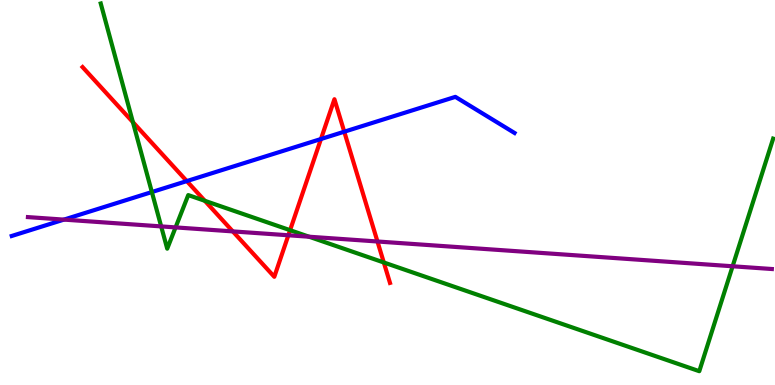[{'lines': ['blue', 'red'], 'intersections': [{'x': 2.41, 'y': 5.3}, {'x': 4.14, 'y': 6.39}, {'x': 4.44, 'y': 6.58}]}, {'lines': ['green', 'red'], 'intersections': [{'x': 1.72, 'y': 6.83}, {'x': 2.64, 'y': 4.78}, {'x': 3.74, 'y': 4.02}, {'x': 4.95, 'y': 3.18}]}, {'lines': ['purple', 'red'], 'intersections': [{'x': 3.0, 'y': 3.99}, {'x': 3.72, 'y': 3.89}, {'x': 4.87, 'y': 3.73}]}, {'lines': ['blue', 'green'], 'intersections': [{'x': 1.96, 'y': 5.01}]}, {'lines': ['blue', 'purple'], 'intersections': [{'x': 0.825, 'y': 4.3}]}, {'lines': ['green', 'purple'], 'intersections': [{'x': 2.08, 'y': 4.12}, {'x': 2.27, 'y': 4.09}, {'x': 3.99, 'y': 3.85}, {'x': 9.45, 'y': 3.08}]}]